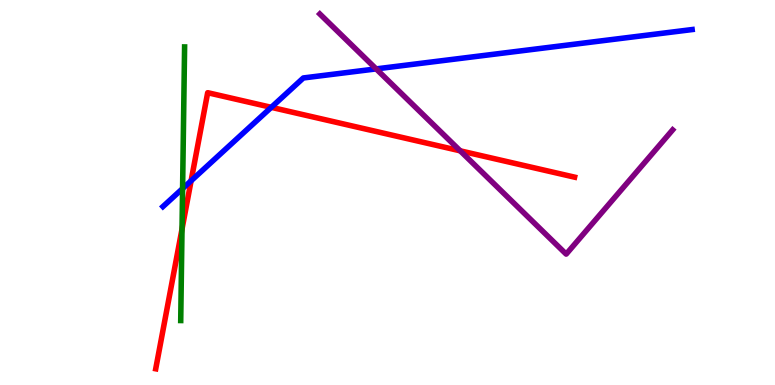[{'lines': ['blue', 'red'], 'intersections': [{'x': 2.47, 'y': 5.3}, {'x': 3.5, 'y': 7.21}]}, {'lines': ['green', 'red'], 'intersections': [{'x': 2.35, 'y': 4.05}]}, {'lines': ['purple', 'red'], 'intersections': [{'x': 5.94, 'y': 6.08}]}, {'lines': ['blue', 'green'], 'intersections': [{'x': 2.36, 'y': 5.1}]}, {'lines': ['blue', 'purple'], 'intersections': [{'x': 4.85, 'y': 8.21}]}, {'lines': ['green', 'purple'], 'intersections': []}]